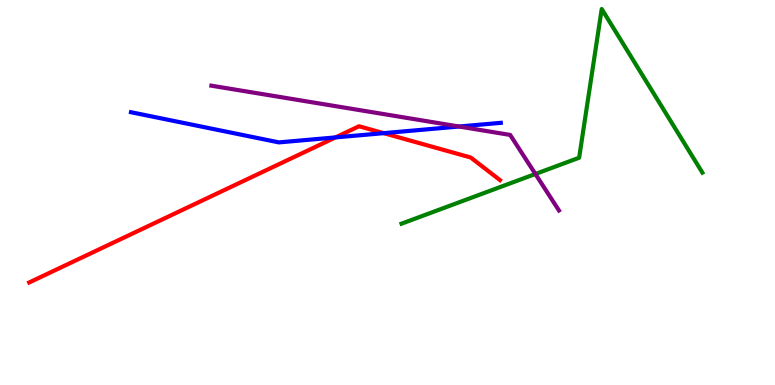[{'lines': ['blue', 'red'], 'intersections': [{'x': 4.33, 'y': 6.43}, {'x': 4.95, 'y': 6.54}]}, {'lines': ['green', 'red'], 'intersections': []}, {'lines': ['purple', 'red'], 'intersections': []}, {'lines': ['blue', 'green'], 'intersections': []}, {'lines': ['blue', 'purple'], 'intersections': [{'x': 5.92, 'y': 6.71}]}, {'lines': ['green', 'purple'], 'intersections': [{'x': 6.91, 'y': 5.48}]}]